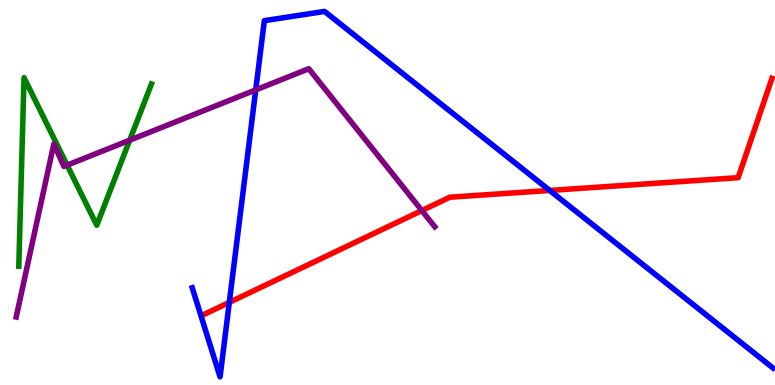[{'lines': ['blue', 'red'], 'intersections': [{'x': 2.96, 'y': 2.15}, {'x': 7.09, 'y': 5.05}]}, {'lines': ['green', 'red'], 'intersections': []}, {'lines': ['purple', 'red'], 'intersections': [{'x': 5.44, 'y': 4.53}]}, {'lines': ['blue', 'green'], 'intersections': []}, {'lines': ['blue', 'purple'], 'intersections': [{'x': 3.3, 'y': 7.67}]}, {'lines': ['green', 'purple'], 'intersections': [{'x': 0.866, 'y': 5.71}, {'x': 1.67, 'y': 6.36}]}]